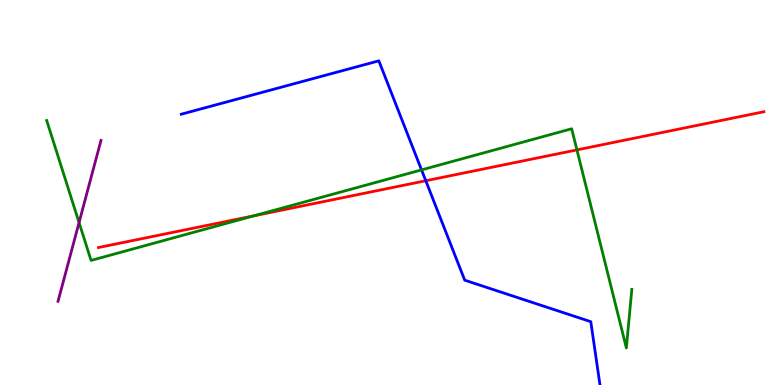[{'lines': ['blue', 'red'], 'intersections': [{'x': 5.49, 'y': 5.31}]}, {'lines': ['green', 'red'], 'intersections': [{'x': 3.28, 'y': 4.39}, {'x': 7.44, 'y': 6.11}]}, {'lines': ['purple', 'red'], 'intersections': []}, {'lines': ['blue', 'green'], 'intersections': [{'x': 5.44, 'y': 5.59}]}, {'lines': ['blue', 'purple'], 'intersections': []}, {'lines': ['green', 'purple'], 'intersections': [{'x': 1.02, 'y': 4.22}]}]